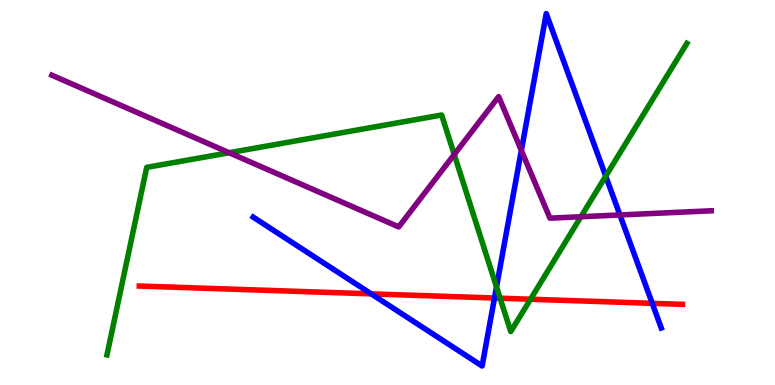[{'lines': ['blue', 'red'], 'intersections': [{'x': 4.79, 'y': 2.37}, {'x': 6.38, 'y': 2.26}, {'x': 8.42, 'y': 2.12}]}, {'lines': ['green', 'red'], 'intersections': [{'x': 6.45, 'y': 2.25}, {'x': 6.85, 'y': 2.23}]}, {'lines': ['purple', 'red'], 'intersections': []}, {'lines': ['blue', 'green'], 'intersections': [{'x': 6.41, 'y': 2.55}, {'x': 7.82, 'y': 5.42}]}, {'lines': ['blue', 'purple'], 'intersections': [{'x': 6.73, 'y': 6.09}, {'x': 8.0, 'y': 4.42}]}, {'lines': ['green', 'purple'], 'intersections': [{'x': 2.96, 'y': 6.03}, {'x': 5.86, 'y': 5.99}, {'x': 7.5, 'y': 4.37}]}]